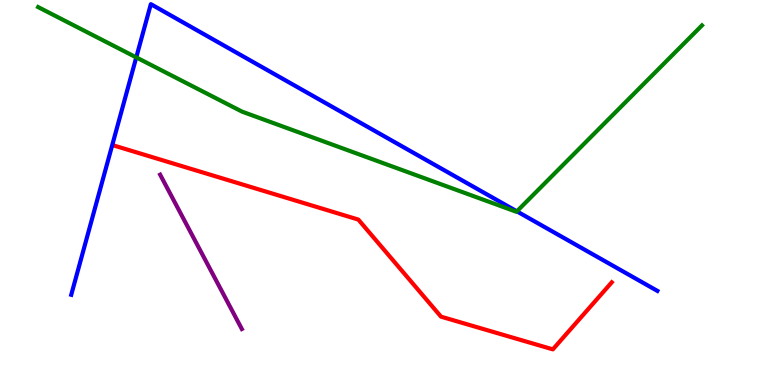[{'lines': ['blue', 'red'], 'intersections': []}, {'lines': ['green', 'red'], 'intersections': []}, {'lines': ['purple', 'red'], 'intersections': []}, {'lines': ['blue', 'green'], 'intersections': [{'x': 1.76, 'y': 8.51}, {'x': 6.67, 'y': 4.51}]}, {'lines': ['blue', 'purple'], 'intersections': []}, {'lines': ['green', 'purple'], 'intersections': []}]